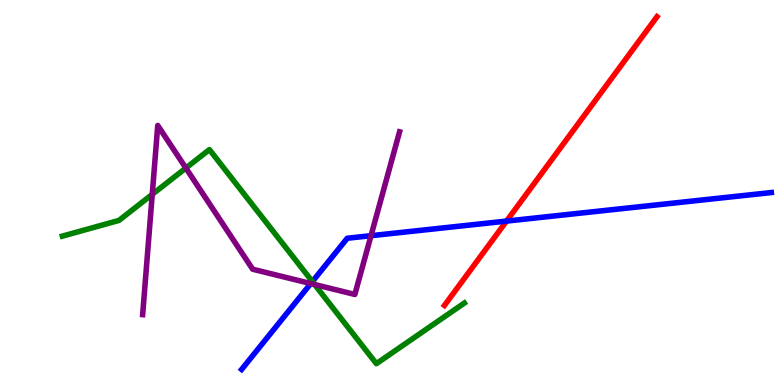[{'lines': ['blue', 'red'], 'intersections': [{'x': 6.54, 'y': 4.26}]}, {'lines': ['green', 'red'], 'intersections': []}, {'lines': ['purple', 'red'], 'intersections': []}, {'lines': ['blue', 'green'], 'intersections': [{'x': 4.03, 'y': 2.69}]}, {'lines': ['blue', 'purple'], 'intersections': [{'x': 4.01, 'y': 2.63}, {'x': 4.79, 'y': 3.88}]}, {'lines': ['green', 'purple'], 'intersections': [{'x': 1.96, 'y': 4.95}, {'x': 2.4, 'y': 5.64}, {'x': 4.06, 'y': 2.61}]}]